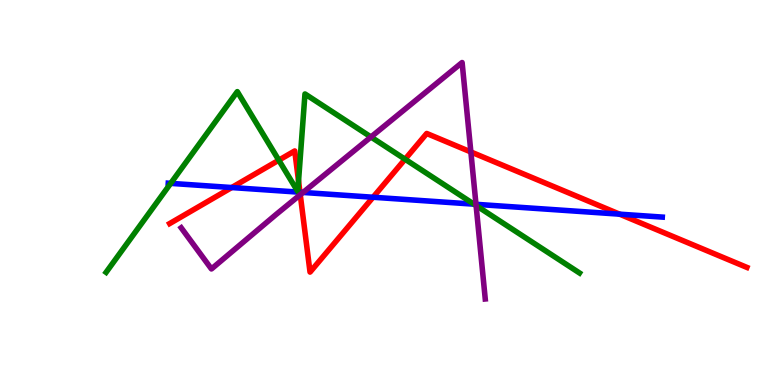[{'lines': ['blue', 'red'], 'intersections': [{'x': 2.99, 'y': 5.13}, {'x': 3.87, 'y': 5.01}, {'x': 4.81, 'y': 4.88}, {'x': 8.0, 'y': 4.44}]}, {'lines': ['green', 'red'], 'intersections': [{'x': 3.6, 'y': 5.84}, {'x': 3.85, 'y': 5.3}, {'x': 5.23, 'y': 5.86}]}, {'lines': ['purple', 'red'], 'intersections': [{'x': 3.87, 'y': 4.94}, {'x': 6.08, 'y': 6.05}]}, {'lines': ['blue', 'green'], 'intersections': [{'x': 2.2, 'y': 5.24}, {'x': 6.12, 'y': 4.7}]}, {'lines': ['blue', 'purple'], 'intersections': [{'x': 3.91, 'y': 5.0}, {'x': 6.14, 'y': 4.69}]}, {'lines': ['green', 'purple'], 'intersections': [{'x': 4.79, 'y': 6.44}, {'x': 6.14, 'y': 4.66}]}]